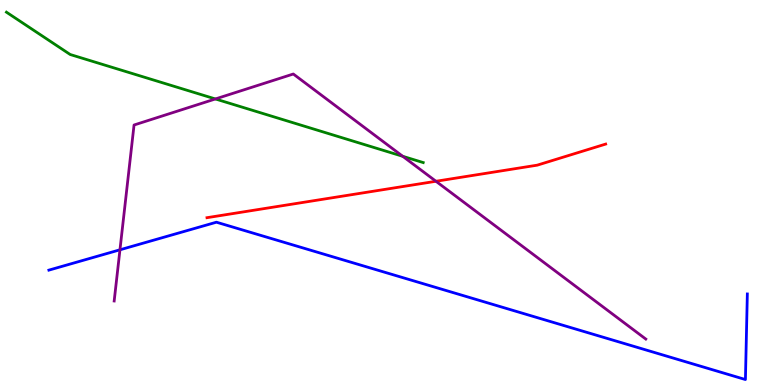[{'lines': ['blue', 'red'], 'intersections': []}, {'lines': ['green', 'red'], 'intersections': []}, {'lines': ['purple', 'red'], 'intersections': [{'x': 5.63, 'y': 5.29}]}, {'lines': ['blue', 'green'], 'intersections': []}, {'lines': ['blue', 'purple'], 'intersections': [{'x': 1.55, 'y': 3.51}]}, {'lines': ['green', 'purple'], 'intersections': [{'x': 2.78, 'y': 7.43}, {'x': 5.2, 'y': 5.94}]}]